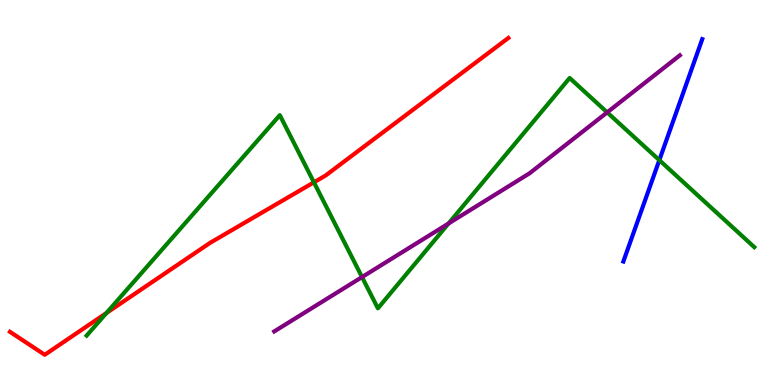[{'lines': ['blue', 'red'], 'intersections': []}, {'lines': ['green', 'red'], 'intersections': [{'x': 1.37, 'y': 1.87}, {'x': 4.05, 'y': 5.26}]}, {'lines': ['purple', 'red'], 'intersections': []}, {'lines': ['blue', 'green'], 'intersections': [{'x': 8.51, 'y': 5.84}]}, {'lines': ['blue', 'purple'], 'intersections': []}, {'lines': ['green', 'purple'], 'intersections': [{'x': 4.67, 'y': 2.8}, {'x': 5.79, 'y': 4.19}, {'x': 7.83, 'y': 7.08}]}]